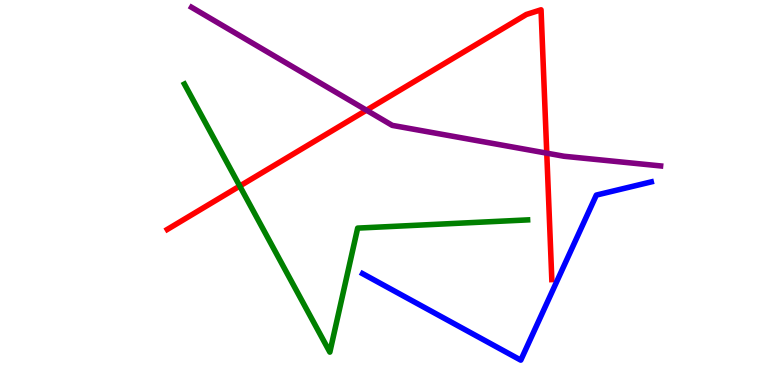[{'lines': ['blue', 'red'], 'intersections': []}, {'lines': ['green', 'red'], 'intersections': [{'x': 3.09, 'y': 5.17}]}, {'lines': ['purple', 'red'], 'intersections': [{'x': 4.73, 'y': 7.14}, {'x': 7.06, 'y': 6.02}]}, {'lines': ['blue', 'green'], 'intersections': []}, {'lines': ['blue', 'purple'], 'intersections': []}, {'lines': ['green', 'purple'], 'intersections': []}]